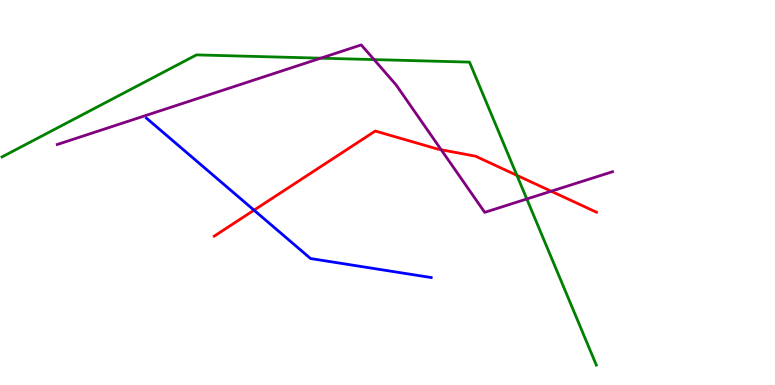[{'lines': ['blue', 'red'], 'intersections': [{'x': 3.28, 'y': 4.54}]}, {'lines': ['green', 'red'], 'intersections': [{'x': 6.67, 'y': 5.45}]}, {'lines': ['purple', 'red'], 'intersections': [{'x': 5.69, 'y': 6.11}, {'x': 7.11, 'y': 5.03}]}, {'lines': ['blue', 'green'], 'intersections': []}, {'lines': ['blue', 'purple'], 'intersections': []}, {'lines': ['green', 'purple'], 'intersections': [{'x': 4.14, 'y': 8.49}, {'x': 4.83, 'y': 8.45}, {'x': 6.8, 'y': 4.83}]}]